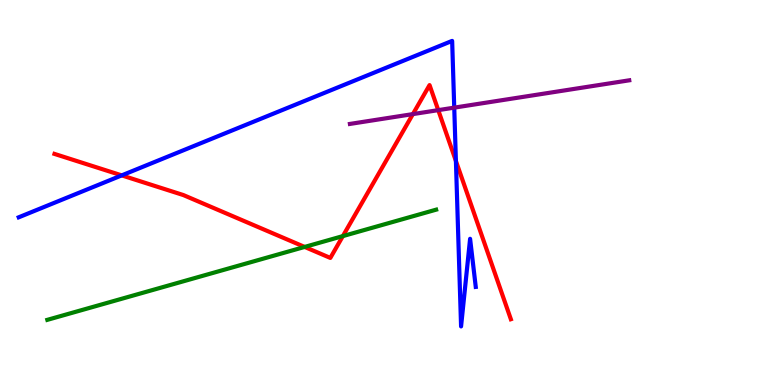[{'lines': ['blue', 'red'], 'intersections': [{'x': 1.57, 'y': 5.44}, {'x': 5.88, 'y': 5.82}]}, {'lines': ['green', 'red'], 'intersections': [{'x': 3.93, 'y': 3.59}, {'x': 4.42, 'y': 3.87}]}, {'lines': ['purple', 'red'], 'intersections': [{'x': 5.33, 'y': 7.04}, {'x': 5.65, 'y': 7.14}]}, {'lines': ['blue', 'green'], 'intersections': []}, {'lines': ['blue', 'purple'], 'intersections': [{'x': 5.86, 'y': 7.2}]}, {'lines': ['green', 'purple'], 'intersections': []}]